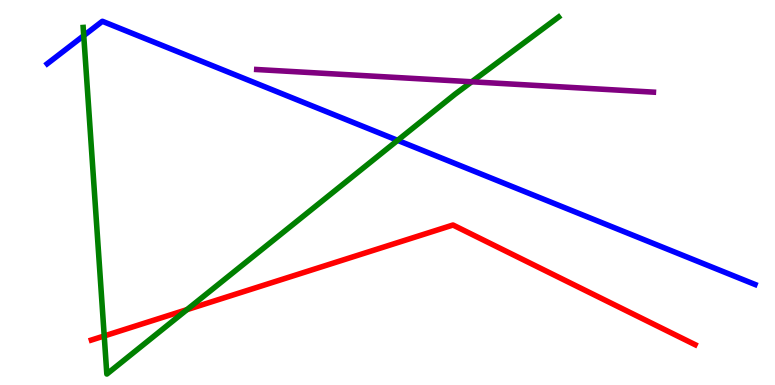[{'lines': ['blue', 'red'], 'intersections': []}, {'lines': ['green', 'red'], 'intersections': [{'x': 1.34, 'y': 1.27}, {'x': 2.41, 'y': 1.96}]}, {'lines': ['purple', 'red'], 'intersections': []}, {'lines': ['blue', 'green'], 'intersections': [{'x': 1.08, 'y': 9.07}, {'x': 5.13, 'y': 6.35}]}, {'lines': ['blue', 'purple'], 'intersections': []}, {'lines': ['green', 'purple'], 'intersections': [{'x': 6.09, 'y': 7.88}]}]